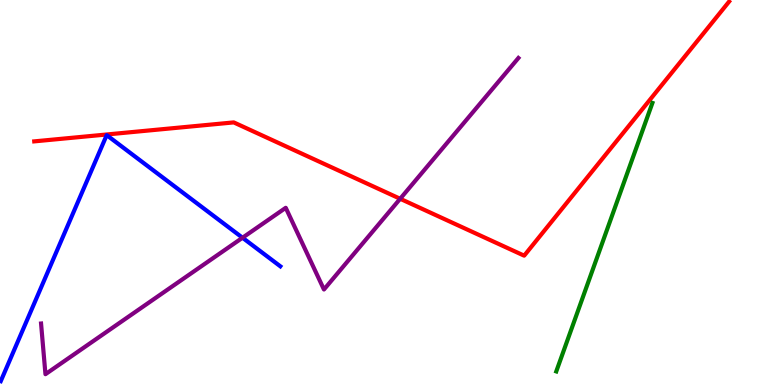[{'lines': ['blue', 'red'], 'intersections': []}, {'lines': ['green', 'red'], 'intersections': []}, {'lines': ['purple', 'red'], 'intersections': [{'x': 5.16, 'y': 4.84}]}, {'lines': ['blue', 'green'], 'intersections': []}, {'lines': ['blue', 'purple'], 'intersections': [{'x': 3.13, 'y': 3.82}]}, {'lines': ['green', 'purple'], 'intersections': []}]